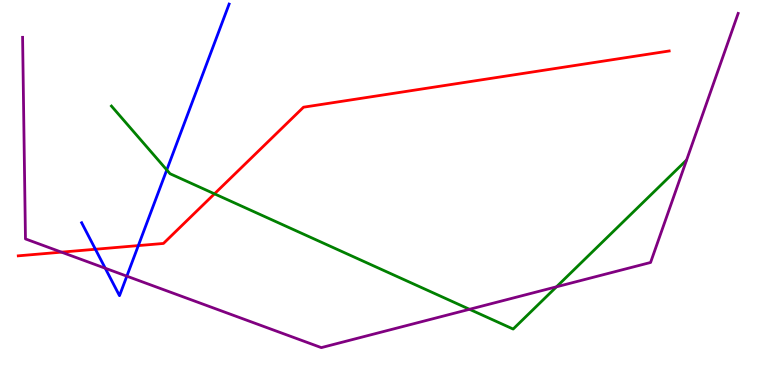[{'lines': ['blue', 'red'], 'intersections': [{'x': 1.23, 'y': 3.53}, {'x': 1.78, 'y': 3.62}]}, {'lines': ['green', 'red'], 'intersections': [{'x': 2.77, 'y': 4.97}]}, {'lines': ['purple', 'red'], 'intersections': [{'x': 0.793, 'y': 3.45}]}, {'lines': ['blue', 'green'], 'intersections': [{'x': 2.15, 'y': 5.59}]}, {'lines': ['blue', 'purple'], 'intersections': [{'x': 1.36, 'y': 3.03}, {'x': 1.64, 'y': 2.83}]}, {'lines': ['green', 'purple'], 'intersections': [{'x': 6.06, 'y': 1.97}, {'x': 7.18, 'y': 2.55}]}]